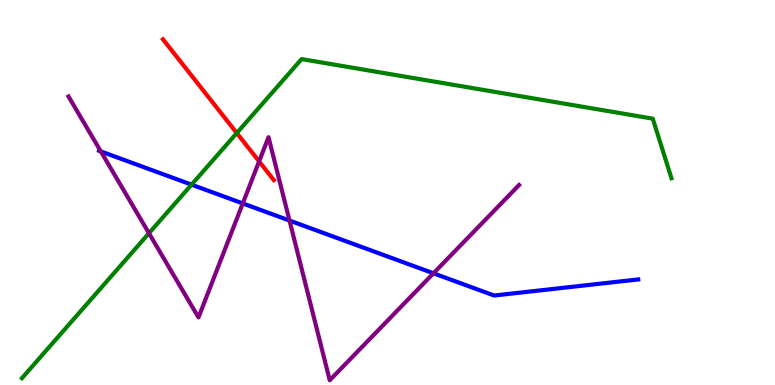[{'lines': ['blue', 'red'], 'intersections': []}, {'lines': ['green', 'red'], 'intersections': [{'x': 3.06, 'y': 6.54}]}, {'lines': ['purple', 'red'], 'intersections': [{'x': 3.34, 'y': 5.81}]}, {'lines': ['blue', 'green'], 'intersections': [{'x': 2.47, 'y': 5.2}]}, {'lines': ['blue', 'purple'], 'intersections': [{'x': 1.3, 'y': 6.07}, {'x': 3.13, 'y': 4.72}, {'x': 3.74, 'y': 4.27}, {'x': 5.59, 'y': 2.9}]}, {'lines': ['green', 'purple'], 'intersections': [{'x': 1.92, 'y': 3.94}]}]